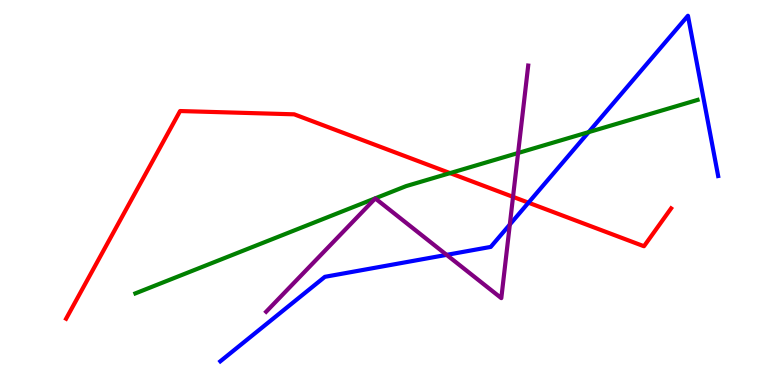[{'lines': ['blue', 'red'], 'intersections': [{'x': 6.82, 'y': 4.74}]}, {'lines': ['green', 'red'], 'intersections': [{'x': 5.81, 'y': 5.5}]}, {'lines': ['purple', 'red'], 'intersections': [{'x': 6.62, 'y': 4.89}]}, {'lines': ['blue', 'green'], 'intersections': [{'x': 7.6, 'y': 6.57}]}, {'lines': ['blue', 'purple'], 'intersections': [{'x': 5.76, 'y': 3.38}, {'x': 6.58, 'y': 4.17}]}, {'lines': ['green', 'purple'], 'intersections': [{'x': 6.69, 'y': 6.03}]}]